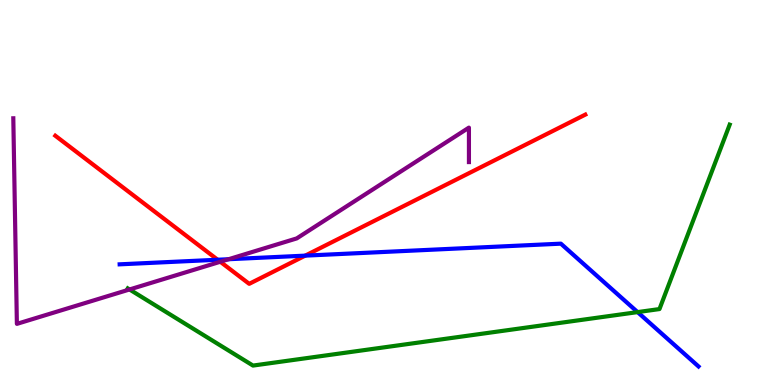[{'lines': ['blue', 'red'], 'intersections': [{'x': 2.81, 'y': 3.25}, {'x': 3.94, 'y': 3.36}]}, {'lines': ['green', 'red'], 'intersections': []}, {'lines': ['purple', 'red'], 'intersections': [{'x': 2.84, 'y': 3.2}]}, {'lines': ['blue', 'green'], 'intersections': [{'x': 8.23, 'y': 1.89}]}, {'lines': ['blue', 'purple'], 'intersections': [{'x': 2.95, 'y': 3.27}]}, {'lines': ['green', 'purple'], 'intersections': [{'x': 1.67, 'y': 2.48}]}]